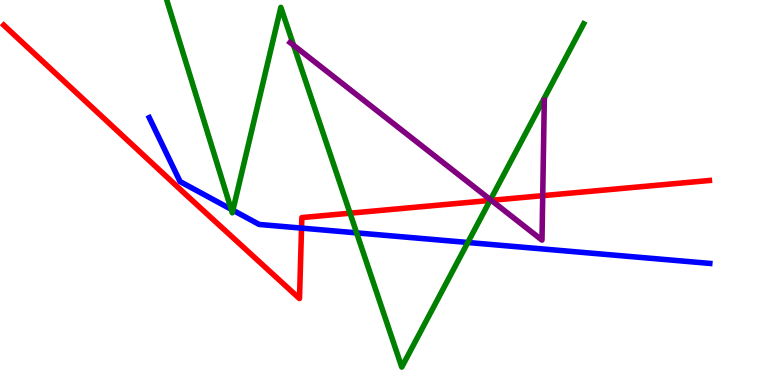[{'lines': ['blue', 'red'], 'intersections': [{'x': 3.89, 'y': 4.08}]}, {'lines': ['green', 'red'], 'intersections': [{'x': 4.52, 'y': 4.46}, {'x': 6.32, 'y': 4.79}]}, {'lines': ['purple', 'red'], 'intersections': [{'x': 6.34, 'y': 4.8}, {'x': 7.0, 'y': 4.92}]}, {'lines': ['blue', 'green'], 'intersections': [{'x': 2.98, 'y': 4.56}, {'x': 3.01, 'y': 4.54}, {'x': 4.6, 'y': 3.95}, {'x': 6.04, 'y': 3.7}]}, {'lines': ['blue', 'purple'], 'intersections': []}, {'lines': ['green', 'purple'], 'intersections': [{'x': 3.79, 'y': 8.82}, {'x': 6.33, 'y': 4.81}]}]